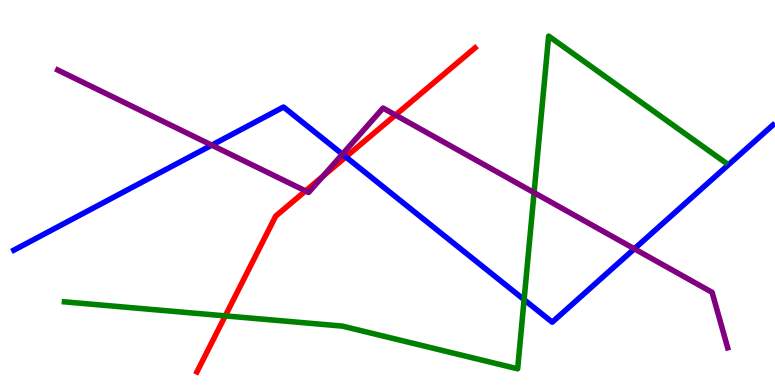[{'lines': ['blue', 'red'], 'intersections': [{'x': 4.46, 'y': 5.92}]}, {'lines': ['green', 'red'], 'intersections': [{'x': 2.91, 'y': 1.8}]}, {'lines': ['purple', 'red'], 'intersections': [{'x': 3.94, 'y': 5.04}, {'x': 4.17, 'y': 5.42}, {'x': 5.1, 'y': 7.01}]}, {'lines': ['blue', 'green'], 'intersections': [{'x': 6.76, 'y': 2.22}]}, {'lines': ['blue', 'purple'], 'intersections': [{'x': 2.73, 'y': 6.23}, {'x': 4.42, 'y': 6.0}, {'x': 8.19, 'y': 3.54}]}, {'lines': ['green', 'purple'], 'intersections': [{'x': 6.89, 'y': 5.0}]}]